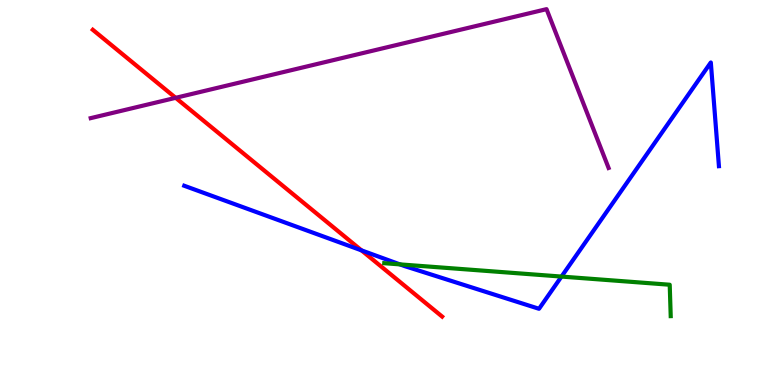[{'lines': ['blue', 'red'], 'intersections': [{'x': 4.66, 'y': 3.5}]}, {'lines': ['green', 'red'], 'intersections': []}, {'lines': ['purple', 'red'], 'intersections': [{'x': 2.27, 'y': 7.46}]}, {'lines': ['blue', 'green'], 'intersections': [{'x': 5.16, 'y': 3.13}, {'x': 7.25, 'y': 2.82}]}, {'lines': ['blue', 'purple'], 'intersections': []}, {'lines': ['green', 'purple'], 'intersections': []}]